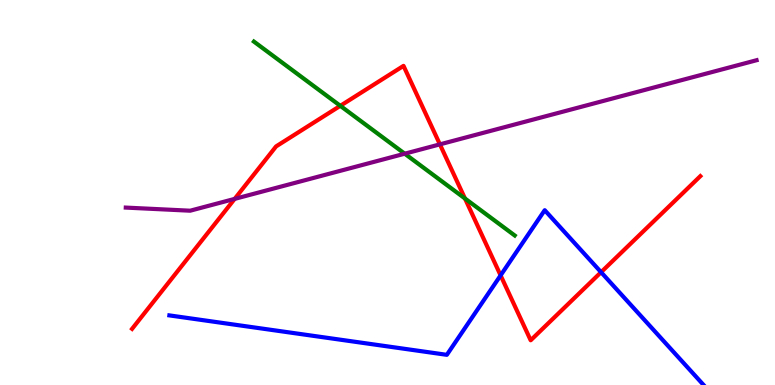[{'lines': ['blue', 'red'], 'intersections': [{'x': 6.46, 'y': 2.85}, {'x': 7.76, 'y': 2.93}]}, {'lines': ['green', 'red'], 'intersections': [{'x': 4.39, 'y': 7.25}, {'x': 6.0, 'y': 4.84}]}, {'lines': ['purple', 'red'], 'intersections': [{'x': 3.03, 'y': 4.83}, {'x': 5.68, 'y': 6.25}]}, {'lines': ['blue', 'green'], 'intersections': []}, {'lines': ['blue', 'purple'], 'intersections': []}, {'lines': ['green', 'purple'], 'intersections': [{'x': 5.22, 'y': 6.01}]}]